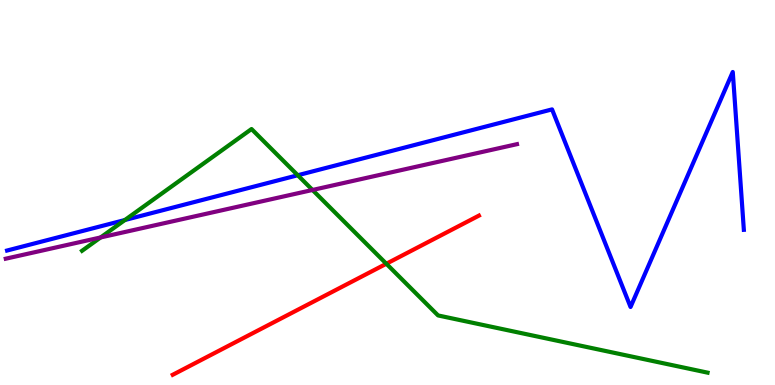[{'lines': ['blue', 'red'], 'intersections': []}, {'lines': ['green', 'red'], 'intersections': [{'x': 4.99, 'y': 3.15}]}, {'lines': ['purple', 'red'], 'intersections': []}, {'lines': ['blue', 'green'], 'intersections': [{'x': 1.61, 'y': 4.29}, {'x': 3.84, 'y': 5.45}]}, {'lines': ['blue', 'purple'], 'intersections': []}, {'lines': ['green', 'purple'], 'intersections': [{'x': 1.3, 'y': 3.83}, {'x': 4.03, 'y': 5.07}]}]